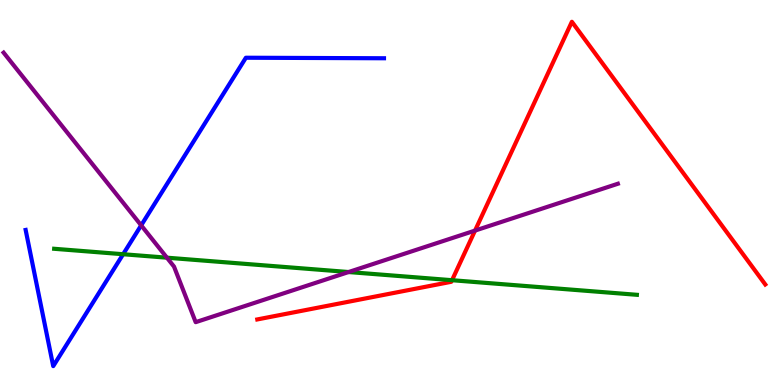[{'lines': ['blue', 'red'], 'intersections': []}, {'lines': ['green', 'red'], 'intersections': [{'x': 5.83, 'y': 2.72}]}, {'lines': ['purple', 'red'], 'intersections': [{'x': 6.13, 'y': 4.01}]}, {'lines': ['blue', 'green'], 'intersections': [{'x': 1.59, 'y': 3.4}]}, {'lines': ['blue', 'purple'], 'intersections': [{'x': 1.82, 'y': 4.15}]}, {'lines': ['green', 'purple'], 'intersections': [{'x': 2.15, 'y': 3.31}, {'x': 4.5, 'y': 2.93}]}]